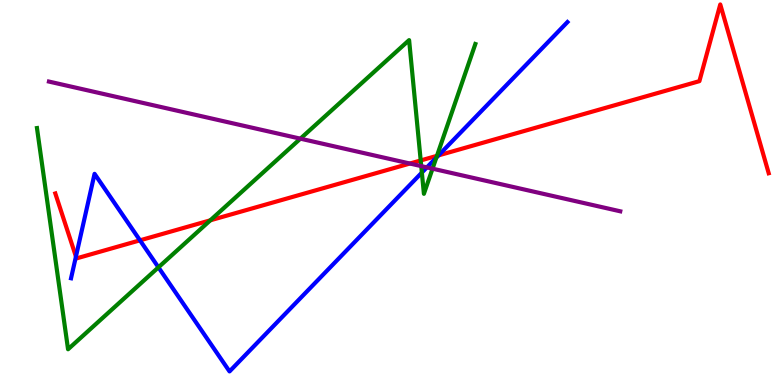[{'lines': ['blue', 'red'], 'intersections': [{'x': 0.98, 'y': 3.34}, {'x': 1.81, 'y': 3.76}, {'x': 5.66, 'y': 5.96}]}, {'lines': ['green', 'red'], 'intersections': [{'x': 2.71, 'y': 4.28}, {'x': 5.43, 'y': 5.83}, {'x': 5.64, 'y': 5.95}]}, {'lines': ['purple', 'red'], 'intersections': [{'x': 5.29, 'y': 5.75}]}, {'lines': ['blue', 'green'], 'intersections': [{'x': 2.04, 'y': 3.06}, {'x': 5.44, 'y': 5.52}, {'x': 5.63, 'y': 5.91}]}, {'lines': ['blue', 'purple'], 'intersections': [{'x': 5.51, 'y': 5.65}]}, {'lines': ['green', 'purple'], 'intersections': [{'x': 3.88, 'y': 6.4}, {'x': 5.44, 'y': 5.69}, {'x': 5.58, 'y': 5.62}]}]